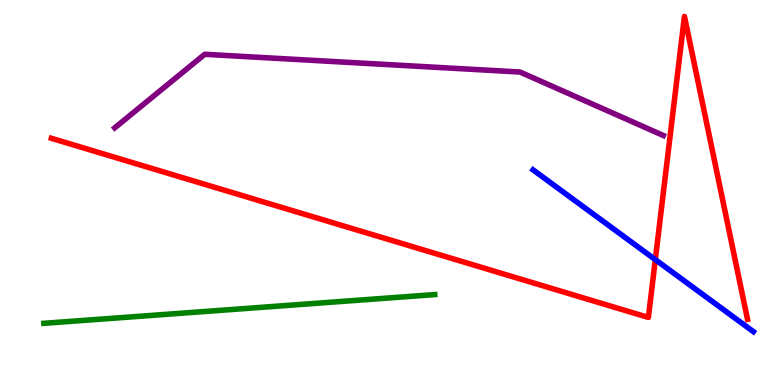[{'lines': ['blue', 'red'], 'intersections': [{'x': 8.46, 'y': 3.26}]}, {'lines': ['green', 'red'], 'intersections': []}, {'lines': ['purple', 'red'], 'intersections': []}, {'lines': ['blue', 'green'], 'intersections': []}, {'lines': ['blue', 'purple'], 'intersections': []}, {'lines': ['green', 'purple'], 'intersections': []}]